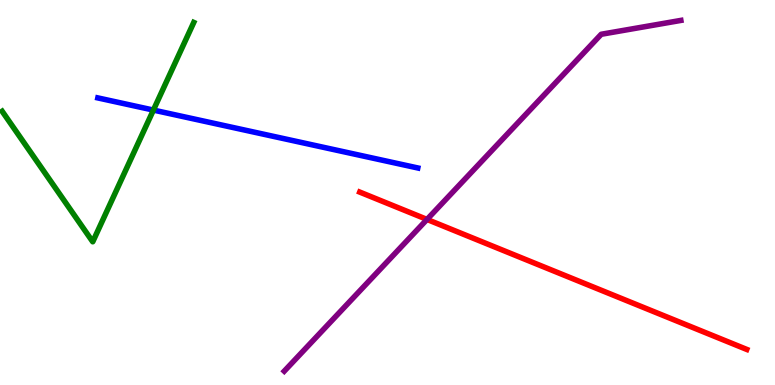[{'lines': ['blue', 'red'], 'intersections': []}, {'lines': ['green', 'red'], 'intersections': []}, {'lines': ['purple', 'red'], 'intersections': [{'x': 5.51, 'y': 4.3}]}, {'lines': ['blue', 'green'], 'intersections': [{'x': 1.98, 'y': 7.14}]}, {'lines': ['blue', 'purple'], 'intersections': []}, {'lines': ['green', 'purple'], 'intersections': []}]